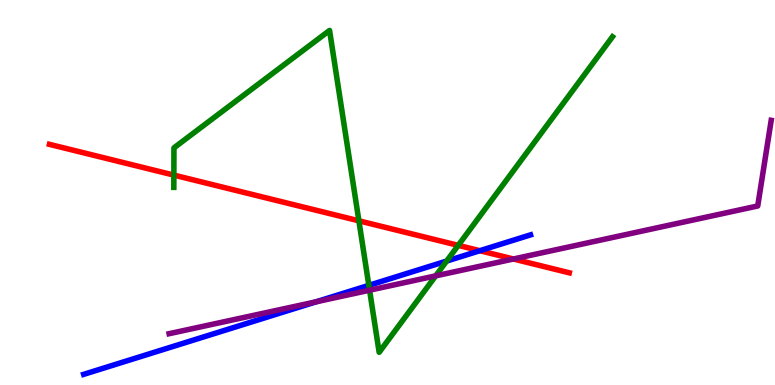[{'lines': ['blue', 'red'], 'intersections': [{'x': 6.19, 'y': 3.49}]}, {'lines': ['green', 'red'], 'intersections': [{'x': 2.24, 'y': 5.45}, {'x': 4.63, 'y': 4.26}, {'x': 5.91, 'y': 3.63}]}, {'lines': ['purple', 'red'], 'intersections': [{'x': 6.62, 'y': 3.27}]}, {'lines': ['blue', 'green'], 'intersections': [{'x': 4.76, 'y': 2.59}, {'x': 5.76, 'y': 3.22}]}, {'lines': ['blue', 'purple'], 'intersections': [{'x': 4.08, 'y': 2.16}]}, {'lines': ['green', 'purple'], 'intersections': [{'x': 4.77, 'y': 2.46}, {'x': 5.62, 'y': 2.83}]}]